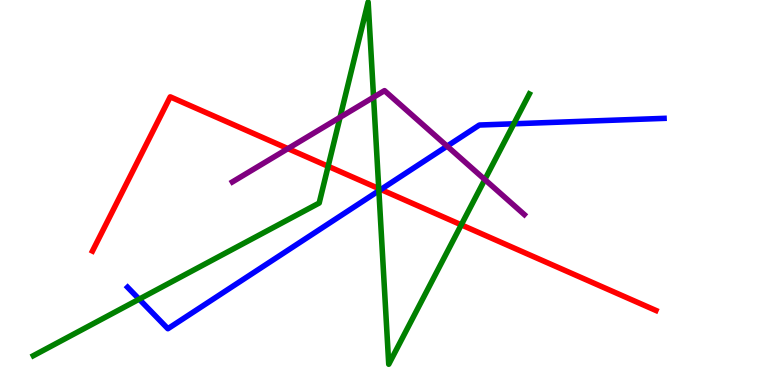[{'lines': ['blue', 'red'], 'intersections': [{'x': 4.91, 'y': 5.08}]}, {'lines': ['green', 'red'], 'intersections': [{'x': 4.23, 'y': 5.68}, {'x': 4.89, 'y': 5.1}, {'x': 5.95, 'y': 4.16}]}, {'lines': ['purple', 'red'], 'intersections': [{'x': 3.72, 'y': 6.14}]}, {'lines': ['blue', 'green'], 'intersections': [{'x': 1.8, 'y': 2.23}, {'x': 4.89, 'y': 5.05}, {'x': 6.63, 'y': 6.78}]}, {'lines': ['blue', 'purple'], 'intersections': [{'x': 5.77, 'y': 6.2}]}, {'lines': ['green', 'purple'], 'intersections': [{'x': 4.39, 'y': 6.95}, {'x': 4.82, 'y': 7.47}, {'x': 6.26, 'y': 5.34}]}]